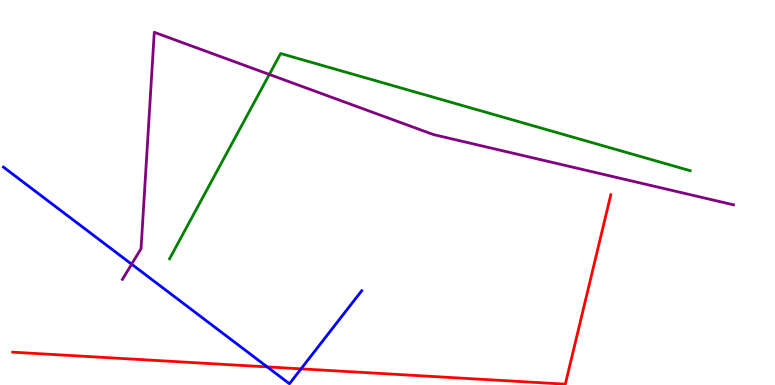[{'lines': ['blue', 'red'], 'intersections': [{'x': 3.45, 'y': 0.47}, {'x': 3.88, 'y': 0.419}]}, {'lines': ['green', 'red'], 'intersections': []}, {'lines': ['purple', 'red'], 'intersections': []}, {'lines': ['blue', 'green'], 'intersections': []}, {'lines': ['blue', 'purple'], 'intersections': [{'x': 1.7, 'y': 3.14}]}, {'lines': ['green', 'purple'], 'intersections': [{'x': 3.48, 'y': 8.07}]}]